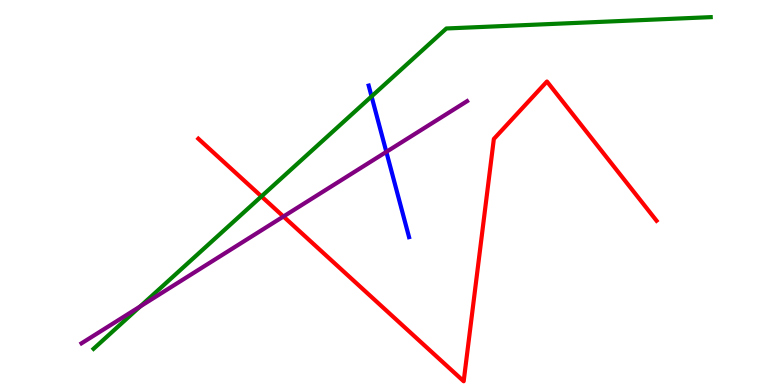[{'lines': ['blue', 'red'], 'intersections': []}, {'lines': ['green', 'red'], 'intersections': [{'x': 3.37, 'y': 4.9}]}, {'lines': ['purple', 'red'], 'intersections': [{'x': 3.66, 'y': 4.38}]}, {'lines': ['blue', 'green'], 'intersections': [{'x': 4.79, 'y': 7.5}]}, {'lines': ['blue', 'purple'], 'intersections': [{'x': 4.99, 'y': 6.06}]}, {'lines': ['green', 'purple'], 'intersections': [{'x': 1.81, 'y': 2.04}]}]